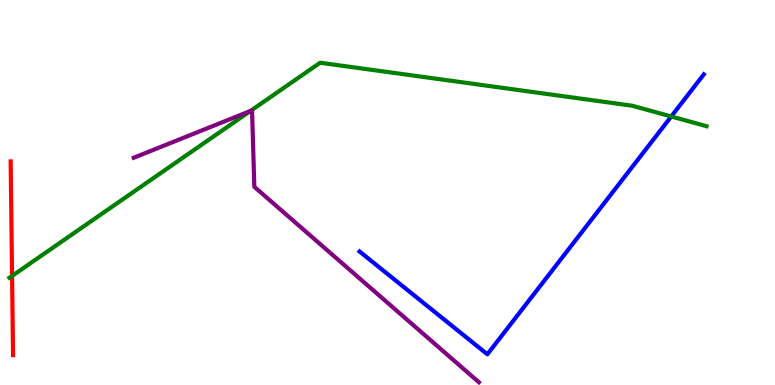[{'lines': ['blue', 'red'], 'intersections': []}, {'lines': ['green', 'red'], 'intersections': [{'x': 0.156, 'y': 2.83}]}, {'lines': ['purple', 'red'], 'intersections': []}, {'lines': ['blue', 'green'], 'intersections': [{'x': 8.66, 'y': 6.97}]}, {'lines': ['blue', 'purple'], 'intersections': []}, {'lines': ['green', 'purple'], 'intersections': [{'x': 3.23, 'y': 7.12}]}]